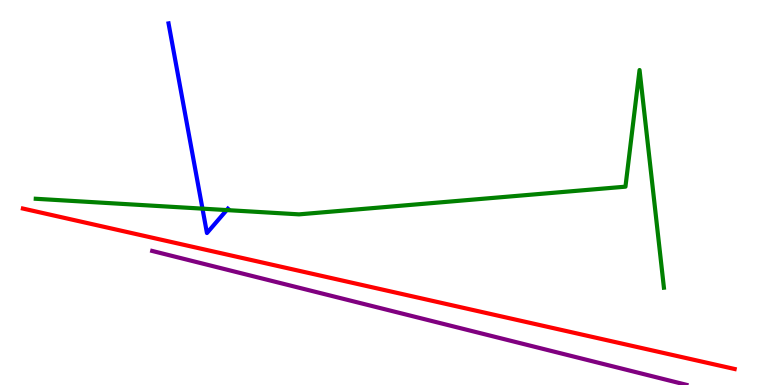[{'lines': ['blue', 'red'], 'intersections': []}, {'lines': ['green', 'red'], 'intersections': []}, {'lines': ['purple', 'red'], 'intersections': []}, {'lines': ['blue', 'green'], 'intersections': [{'x': 2.61, 'y': 4.58}, {'x': 2.93, 'y': 4.54}]}, {'lines': ['blue', 'purple'], 'intersections': []}, {'lines': ['green', 'purple'], 'intersections': []}]